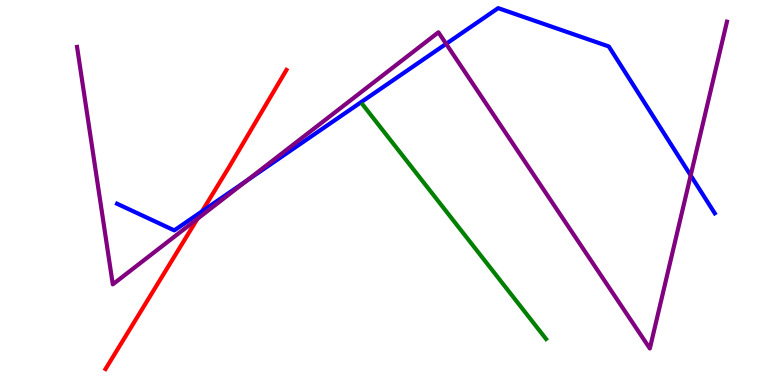[{'lines': ['blue', 'red'], 'intersections': [{'x': 2.61, 'y': 4.51}]}, {'lines': ['green', 'red'], 'intersections': []}, {'lines': ['purple', 'red'], 'intersections': [{'x': 2.55, 'y': 4.32}]}, {'lines': ['blue', 'green'], 'intersections': []}, {'lines': ['blue', 'purple'], 'intersections': [{'x': 3.18, 'y': 5.31}, {'x': 5.76, 'y': 8.86}, {'x': 8.91, 'y': 5.44}]}, {'lines': ['green', 'purple'], 'intersections': []}]